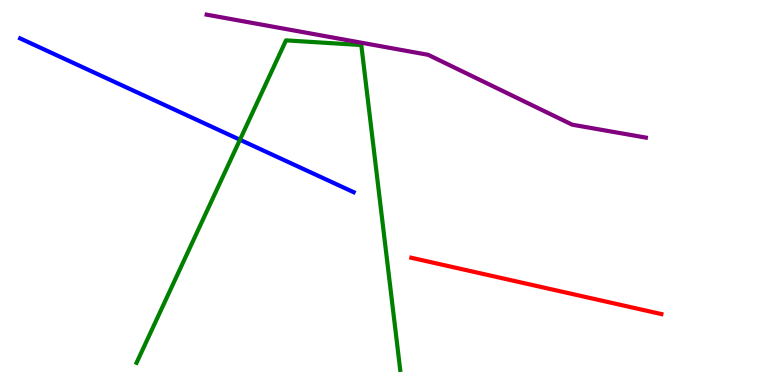[{'lines': ['blue', 'red'], 'intersections': []}, {'lines': ['green', 'red'], 'intersections': []}, {'lines': ['purple', 'red'], 'intersections': []}, {'lines': ['blue', 'green'], 'intersections': [{'x': 3.1, 'y': 6.37}]}, {'lines': ['blue', 'purple'], 'intersections': []}, {'lines': ['green', 'purple'], 'intersections': []}]